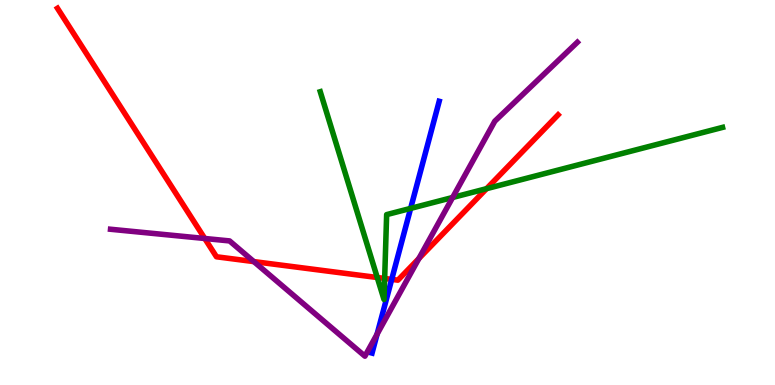[{'lines': ['blue', 'red'], 'intersections': [{'x': 5.05, 'y': 2.74}]}, {'lines': ['green', 'red'], 'intersections': [{'x': 4.87, 'y': 2.79}, {'x': 4.96, 'y': 2.77}, {'x': 6.28, 'y': 5.1}]}, {'lines': ['purple', 'red'], 'intersections': [{'x': 2.64, 'y': 3.81}, {'x': 3.28, 'y': 3.21}, {'x': 5.41, 'y': 3.29}]}, {'lines': ['blue', 'green'], 'intersections': [{'x': 5.3, 'y': 4.59}]}, {'lines': ['blue', 'purple'], 'intersections': [{'x': 4.87, 'y': 1.32}]}, {'lines': ['green', 'purple'], 'intersections': [{'x': 5.84, 'y': 4.87}]}]